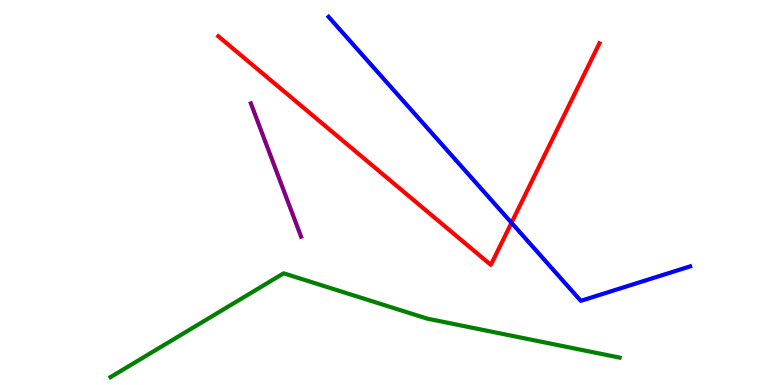[{'lines': ['blue', 'red'], 'intersections': [{'x': 6.6, 'y': 4.21}]}, {'lines': ['green', 'red'], 'intersections': []}, {'lines': ['purple', 'red'], 'intersections': []}, {'lines': ['blue', 'green'], 'intersections': []}, {'lines': ['blue', 'purple'], 'intersections': []}, {'lines': ['green', 'purple'], 'intersections': []}]